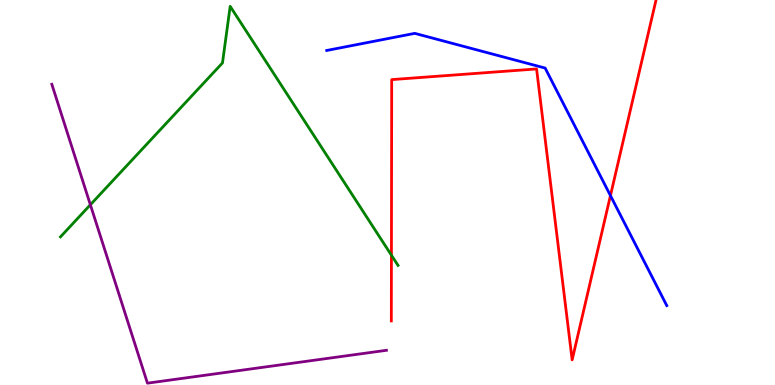[{'lines': ['blue', 'red'], 'intersections': [{'x': 7.88, 'y': 4.92}]}, {'lines': ['green', 'red'], 'intersections': [{'x': 5.05, 'y': 3.37}]}, {'lines': ['purple', 'red'], 'intersections': []}, {'lines': ['blue', 'green'], 'intersections': []}, {'lines': ['blue', 'purple'], 'intersections': []}, {'lines': ['green', 'purple'], 'intersections': [{'x': 1.17, 'y': 4.68}]}]